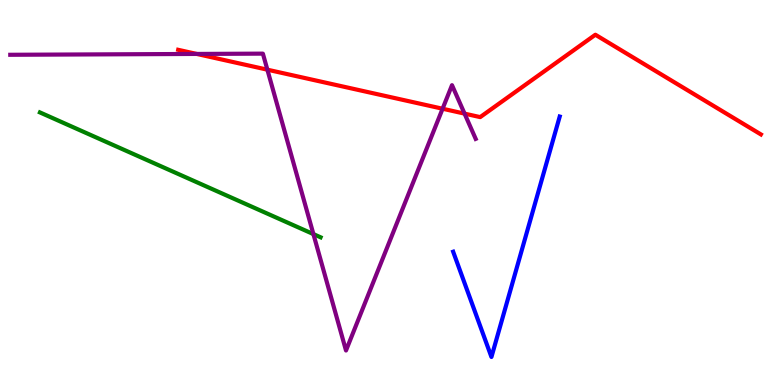[{'lines': ['blue', 'red'], 'intersections': []}, {'lines': ['green', 'red'], 'intersections': []}, {'lines': ['purple', 'red'], 'intersections': [{'x': 2.54, 'y': 8.6}, {'x': 3.45, 'y': 8.19}, {'x': 5.71, 'y': 7.18}, {'x': 5.99, 'y': 7.05}]}, {'lines': ['blue', 'green'], 'intersections': []}, {'lines': ['blue', 'purple'], 'intersections': []}, {'lines': ['green', 'purple'], 'intersections': [{'x': 4.04, 'y': 3.92}]}]